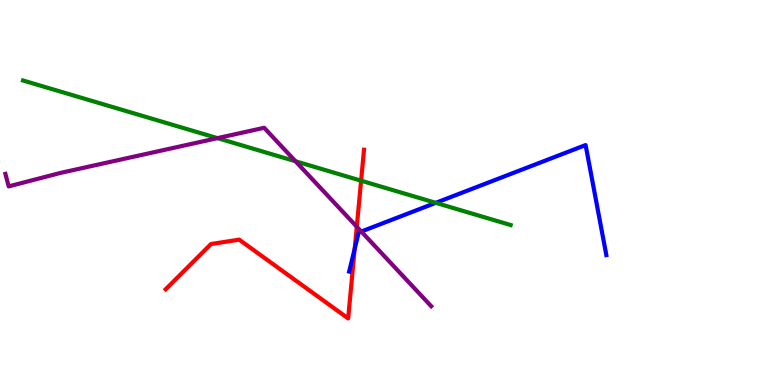[{'lines': ['blue', 'red'], 'intersections': [{'x': 4.58, 'y': 3.54}]}, {'lines': ['green', 'red'], 'intersections': [{'x': 4.66, 'y': 5.31}]}, {'lines': ['purple', 'red'], 'intersections': [{'x': 4.6, 'y': 4.11}]}, {'lines': ['blue', 'green'], 'intersections': [{'x': 5.62, 'y': 4.73}]}, {'lines': ['blue', 'purple'], 'intersections': [{'x': 4.66, 'y': 3.99}]}, {'lines': ['green', 'purple'], 'intersections': [{'x': 2.81, 'y': 6.41}, {'x': 3.81, 'y': 5.81}]}]